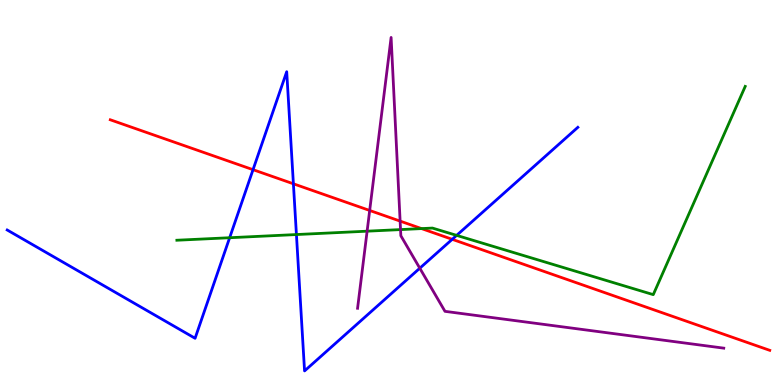[{'lines': ['blue', 'red'], 'intersections': [{'x': 3.26, 'y': 5.59}, {'x': 3.79, 'y': 5.23}, {'x': 5.83, 'y': 3.78}]}, {'lines': ['green', 'red'], 'intersections': [{'x': 5.44, 'y': 4.06}]}, {'lines': ['purple', 'red'], 'intersections': [{'x': 4.77, 'y': 4.53}, {'x': 5.16, 'y': 4.26}]}, {'lines': ['blue', 'green'], 'intersections': [{'x': 2.96, 'y': 3.83}, {'x': 3.82, 'y': 3.91}, {'x': 5.89, 'y': 3.89}]}, {'lines': ['blue', 'purple'], 'intersections': [{'x': 5.42, 'y': 3.03}]}, {'lines': ['green', 'purple'], 'intersections': [{'x': 4.74, 'y': 4.0}, {'x': 5.17, 'y': 4.04}]}]